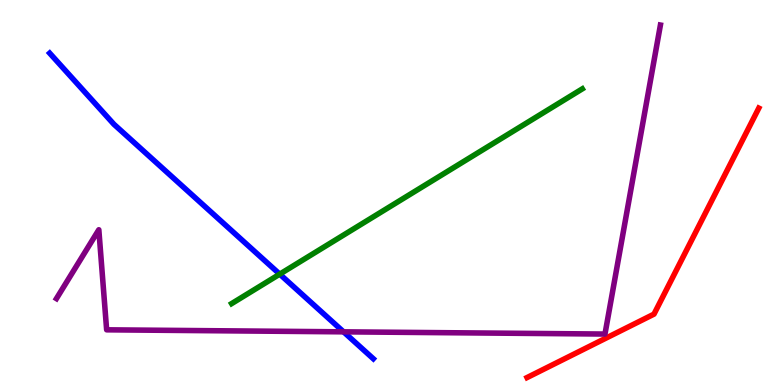[{'lines': ['blue', 'red'], 'intersections': []}, {'lines': ['green', 'red'], 'intersections': []}, {'lines': ['purple', 'red'], 'intersections': []}, {'lines': ['blue', 'green'], 'intersections': [{'x': 3.61, 'y': 2.88}]}, {'lines': ['blue', 'purple'], 'intersections': [{'x': 4.43, 'y': 1.38}]}, {'lines': ['green', 'purple'], 'intersections': []}]